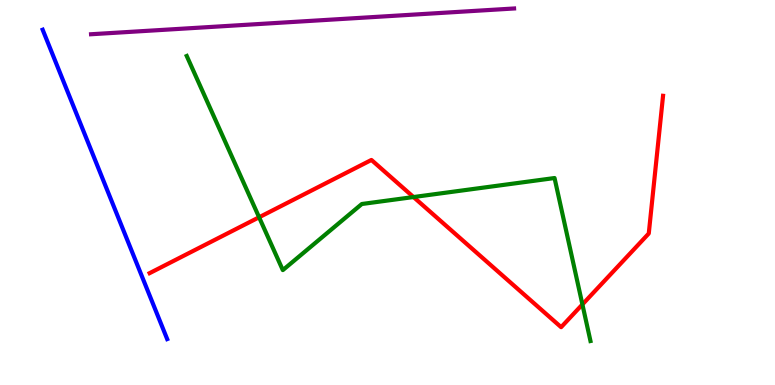[{'lines': ['blue', 'red'], 'intersections': []}, {'lines': ['green', 'red'], 'intersections': [{'x': 3.34, 'y': 4.36}, {'x': 5.34, 'y': 4.88}, {'x': 7.51, 'y': 2.09}]}, {'lines': ['purple', 'red'], 'intersections': []}, {'lines': ['blue', 'green'], 'intersections': []}, {'lines': ['blue', 'purple'], 'intersections': []}, {'lines': ['green', 'purple'], 'intersections': []}]